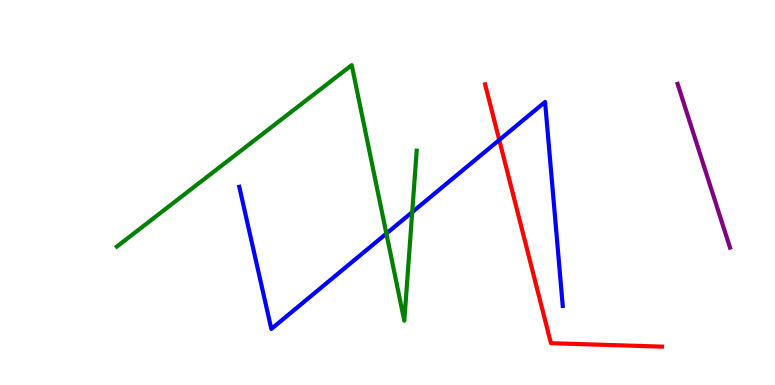[{'lines': ['blue', 'red'], 'intersections': [{'x': 6.44, 'y': 6.36}]}, {'lines': ['green', 'red'], 'intersections': []}, {'lines': ['purple', 'red'], 'intersections': []}, {'lines': ['blue', 'green'], 'intersections': [{'x': 4.99, 'y': 3.93}, {'x': 5.32, 'y': 4.49}]}, {'lines': ['blue', 'purple'], 'intersections': []}, {'lines': ['green', 'purple'], 'intersections': []}]